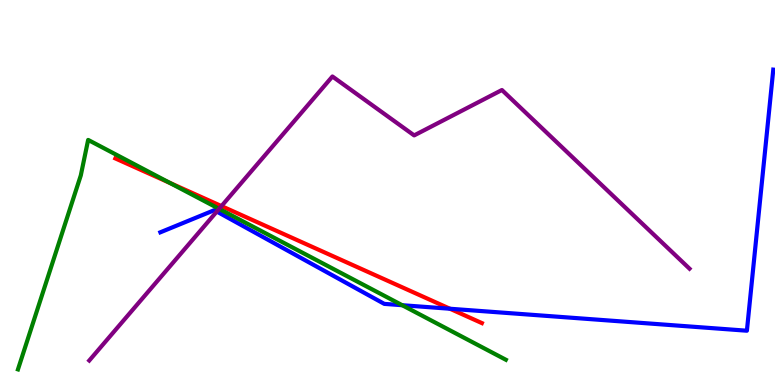[{'lines': ['blue', 'red'], 'intersections': [{'x': 5.81, 'y': 1.98}]}, {'lines': ['green', 'red'], 'intersections': [{'x': 2.19, 'y': 5.25}]}, {'lines': ['purple', 'red'], 'intersections': [{'x': 2.86, 'y': 4.65}]}, {'lines': ['blue', 'green'], 'intersections': [{'x': 5.19, 'y': 2.07}]}, {'lines': ['blue', 'purple'], 'intersections': [{'x': 2.8, 'y': 4.51}]}, {'lines': ['green', 'purple'], 'intersections': [{'x': 2.83, 'y': 4.58}]}]